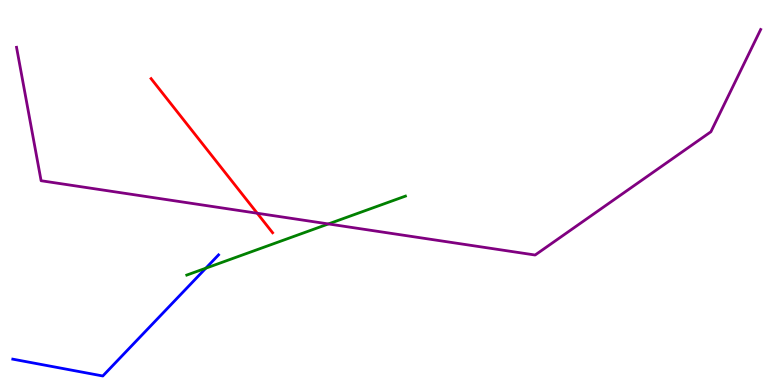[{'lines': ['blue', 'red'], 'intersections': []}, {'lines': ['green', 'red'], 'intersections': []}, {'lines': ['purple', 'red'], 'intersections': [{'x': 3.32, 'y': 4.46}]}, {'lines': ['blue', 'green'], 'intersections': [{'x': 2.66, 'y': 3.03}]}, {'lines': ['blue', 'purple'], 'intersections': []}, {'lines': ['green', 'purple'], 'intersections': [{'x': 4.24, 'y': 4.18}]}]